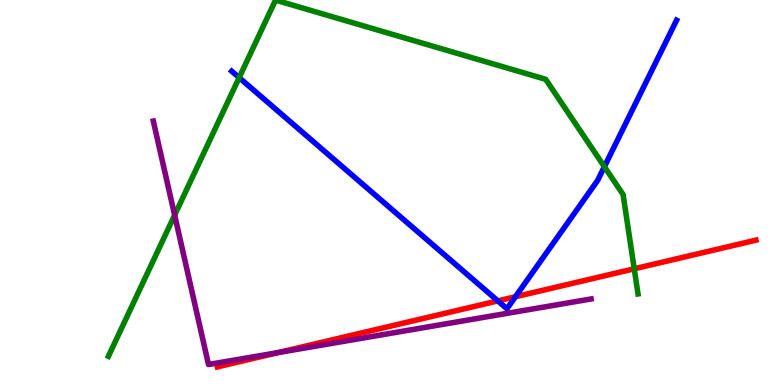[{'lines': ['blue', 'red'], 'intersections': [{'x': 6.42, 'y': 2.18}, {'x': 6.65, 'y': 2.29}]}, {'lines': ['green', 'red'], 'intersections': [{'x': 8.18, 'y': 3.02}]}, {'lines': ['purple', 'red'], 'intersections': [{'x': 3.59, 'y': 0.843}]}, {'lines': ['blue', 'green'], 'intersections': [{'x': 3.09, 'y': 7.98}, {'x': 7.8, 'y': 5.67}]}, {'lines': ['blue', 'purple'], 'intersections': []}, {'lines': ['green', 'purple'], 'intersections': [{'x': 2.25, 'y': 4.41}]}]